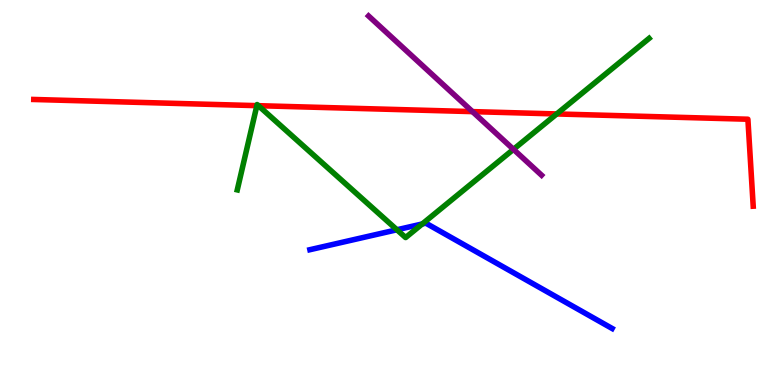[{'lines': ['blue', 'red'], 'intersections': []}, {'lines': ['green', 'red'], 'intersections': [{'x': 3.31, 'y': 7.26}, {'x': 3.33, 'y': 7.25}, {'x': 7.18, 'y': 7.04}]}, {'lines': ['purple', 'red'], 'intersections': [{'x': 6.1, 'y': 7.1}]}, {'lines': ['blue', 'green'], 'intersections': [{'x': 5.12, 'y': 4.03}, {'x': 5.45, 'y': 4.18}]}, {'lines': ['blue', 'purple'], 'intersections': []}, {'lines': ['green', 'purple'], 'intersections': [{'x': 6.63, 'y': 6.12}]}]